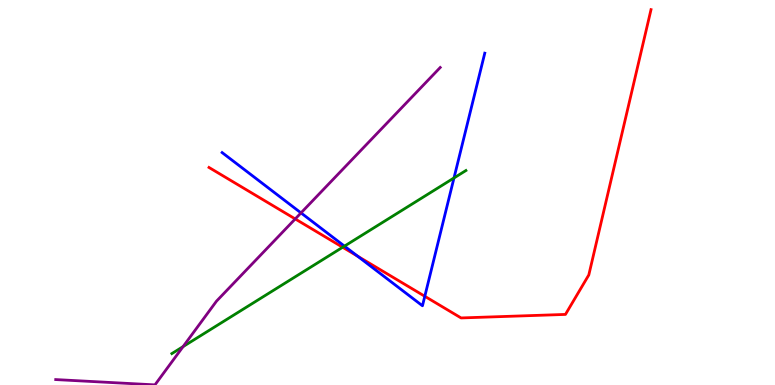[{'lines': ['blue', 'red'], 'intersections': [{'x': 4.61, 'y': 3.35}, {'x': 5.48, 'y': 2.3}]}, {'lines': ['green', 'red'], 'intersections': [{'x': 4.42, 'y': 3.58}]}, {'lines': ['purple', 'red'], 'intersections': [{'x': 3.81, 'y': 4.31}]}, {'lines': ['blue', 'green'], 'intersections': [{'x': 4.44, 'y': 3.61}, {'x': 5.86, 'y': 5.38}]}, {'lines': ['blue', 'purple'], 'intersections': [{'x': 3.88, 'y': 4.47}]}, {'lines': ['green', 'purple'], 'intersections': [{'x': 2.36, 'y': 0.997}]}]